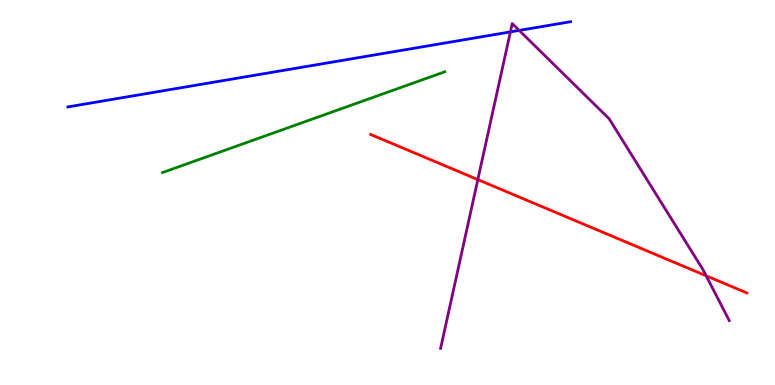[{'lines': ['blue', 'red'], 'intersections': []}, {'lines': ['green', 'red'], 'intersections': []}, {'lines': ['purple', 'red'], 'intersections': [{'x': 6.17, 'y': 5.34}, {'x': 9.11, 'y': 2.84}]}, {'lines': ['blue', 'green'], 'intersections': []}, {'lines': ['blue', 'purple'], 'intersections': [{'x': 6.59, 'y': 9.17}, {'x': 6.7, 'y': 9.21}]}, {'lines': ['green', 'purple'], 'intersections': []}]